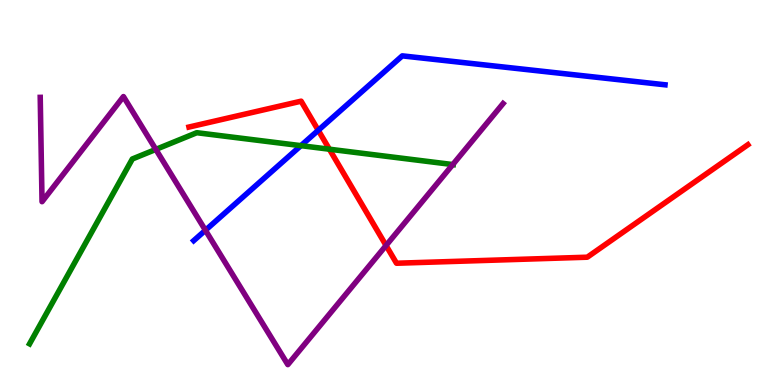[{'lines': ['blue', 'red'], 'intersections': [{'x': 4.11, 'y': 6.62}]}, {'lines': ['green', 'red'], 'intersections': [{'x': 4.25, 'y': 6.12}]}, {'lines': ['purple', 'red'], 'intersections': [{'x': 4.98, 'y': 3.62}]}, {'lines': ['blue', 'green'], 'intersections': [{'x': 3.88, 'y': 6.22}]}, {'lines': ['blue', 'purple'], 'intersections': [{'x': 2.65, 'y': 4.02}]}, {'lines': ['green', 'purple'], 'intersections': [{'x': 2.01, 'y': 6.12}, {'x': 5.84, 'y': 5.73}]}]